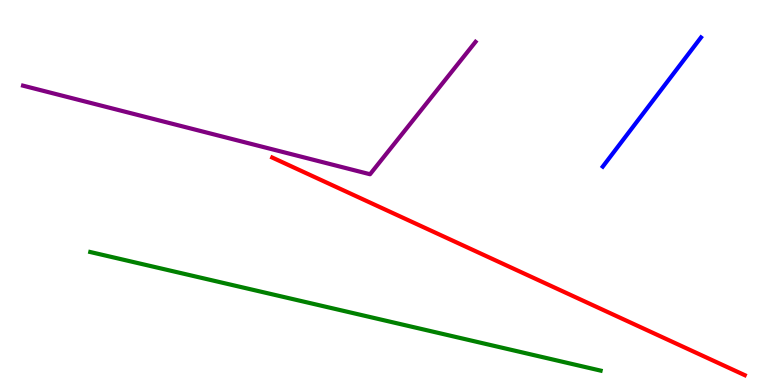[{'lines': ['blue', 'red'], 'intersections': []}, {'lines': ['green', 'red'], 'intersections': []}, {'lines': ['purple', 'red'], 'intersections': []}, {'lines': ['blue', 'green'], 'intersections': []}, {'lines': ['blue', 'purple'], 'intersections': []}, {'lines': ['green', 'purple'], 'intersections': []}]